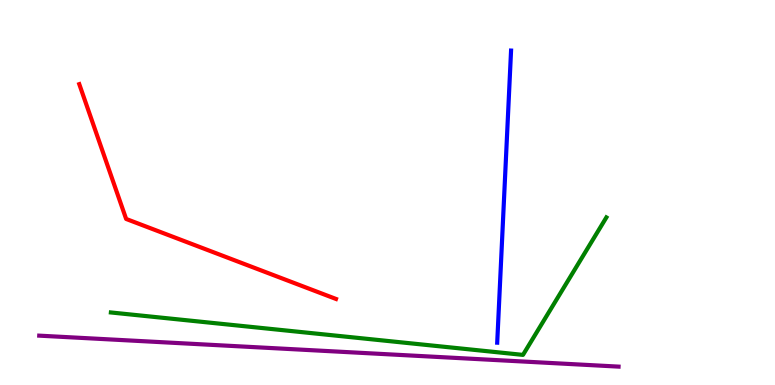[{'lines': ['blue', 'red'], 'intersections': []}, {'lines': ['green', 'red'], 'intersections': []}, {'lines': ['purple', 'red'], 'intersections': []}, {'lines': ['blue', 'green'], 'intersections': []}, {'lines': ['blue', 'purple'], 'intersections': []}, {'lines': ['green', 'purple'], 'intersections': []}]